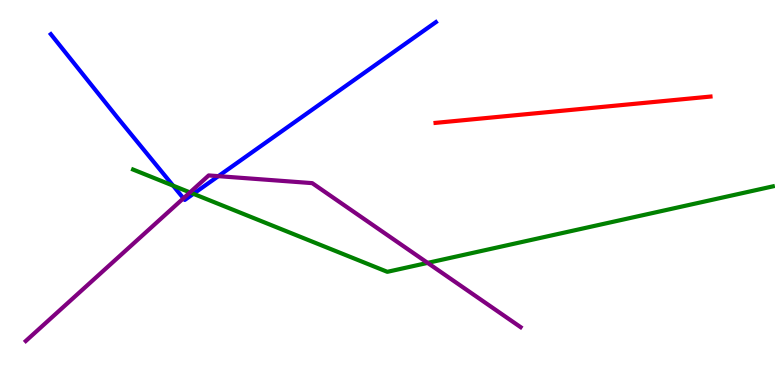[{'lines': ['blue', 'red'], 'intersections': []}, {'lines': ['green', 'red'], 'intersections': []}, {'lines': ['purple', 'red'], 'intersections': []}, {'lines': ['blue', 'green'], 'intersections': [{'x': 2.23, 'y': 5.18}, {'x': 2.5, 'y': 4.97}]}, {'lines': ['blue', 'purple'], 'intersections': [{'x': 2.37, 'y': 4.85}, {'x': 2.82, 'y': 5.42}]}, {'lines': ['green', 'purple'], 'intersections': [{'x': 2.45, 'y': 5.0}, {'x': 5.52, 'y': 3.17}]}]